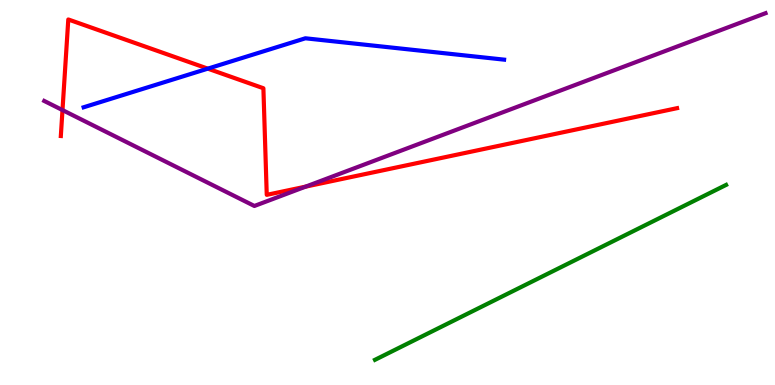[{'lines': ['blue', 'red'], 'intersections': [{'x': 2.68, 'y': 8.22}]}, {'lines': ['green', 'red'], 'intersections': []}, {'lines': ['purple', 'red'], 'intersections': [{'x': 0.806, 'y': 7.14}, {'x': 3.94, 'y': 5.15}]}, {'lines': ['blue', 'green'], 'intersections': []}, {'lines': ['blue', 'purple'], 'intersections': []}, {'lines': ['green', 'purple'], 'intersections': []}]